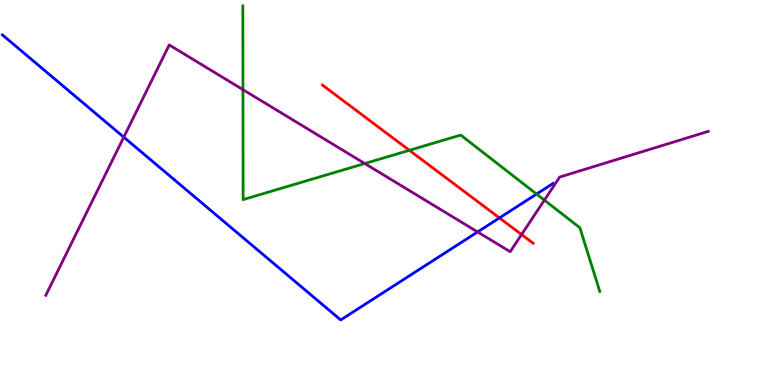[{'lines': ['blue', 'red'], 'intersections': [{'x': 6.44, 'y': 4.34}]}, {'lines': ['green', 'red'], 'intersections': [{'x': 5.28, 'y': 6.1}]}, {'lines': ['purple', 'red'], 'intersections': [{'x': 6.73, 'y': 3.91}]}, {'lines': ['blue', 'green'], 'intersections': [{'x': 6.92, 'y': 4.96}]}, {'lines': ['blue', 'purple'], 'intersections': [{'x': 1.6, 'y': 6.44}, {'x': 6.16, 'y': 3.98}]}, {'lines': ['green', 'purple'], 'intersections': [{'x': 3.13, 'y': 7.67}, {'x': 4.71, 'y': 5.75}, {'x': 7.02, 'y': 4.8}]}]